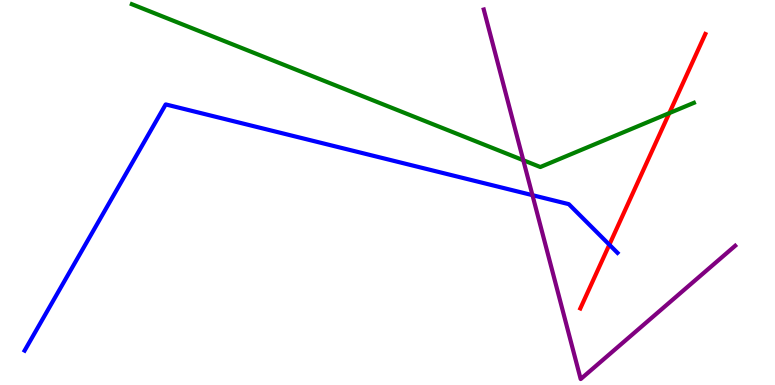[{'lines': ['blue', 'red'], 'intersections': [{'x': 7.86, 'y': 3.64}]}, {'lines': ['green', 'red'], 'intersections': [{'x': 8.64, 'y': 7.06}]}, {'lines': ['purple', 'red'], 'intersections': []}, {'lines': ['blue', 'green'], 'intersections': []}, {'lines': ['blue', 'purple'], 'intersections': [{'x': 6.87, 'y': 4.93}]}, {'lines': ['green', 'purple'], 'intersections': [{'x': 6.75, 'y': 5.84}]}]